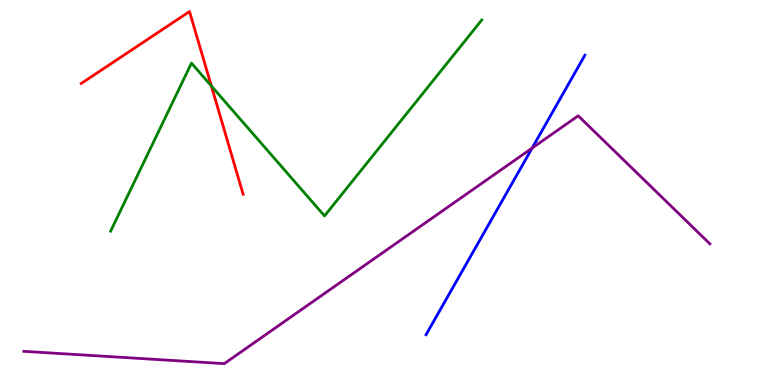[{'lines': ['blue', 'red'], 'intersections': []}, {'lines': ['green', 'red'], 'intersections': [{'x': 2.73, 'y': 7.77}]}, {'lines': ['purple', 'red'], 'intersections': []}, {'lines': ['blue', 'green'], 'intersections': []}, {'lines': ['blue', 'purple'], 'intersections': [{'x': 6.87, 'y': 6.15}]}, {'lines': ['green', 'purple'], 'intersections': []}]